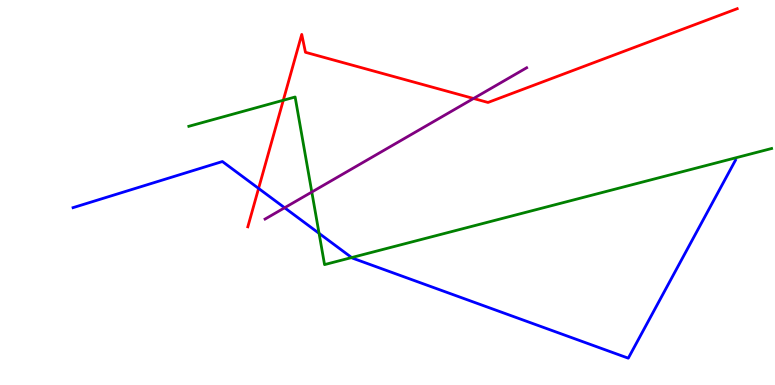[{'lines': ['blue', 'red'], 'intersections': [{'x': 3.34, 'y': 5.11}]}, {'lines': ['green', 'red'], 'intersections': [{'x': 3.66, 'y': 7.4}]}, {'lines': ['purple', 'red'], 'intersections': [{'x': 6.11, 'y': 7.44}]}, {'lines': ['blue', 'green'], 'intersections': [{'x': 4.12, 'y': 3.94}, {'x': 4.54, 'y': 3.31}]}, {'lines': ['blue', 'purple'], 'intersections': [{'x': 3.67, 'y': 4.6}]}, {'lines': ['green', 'purple'], 'intersections': [{'x': 4.02, 'y': 5.01}]}]